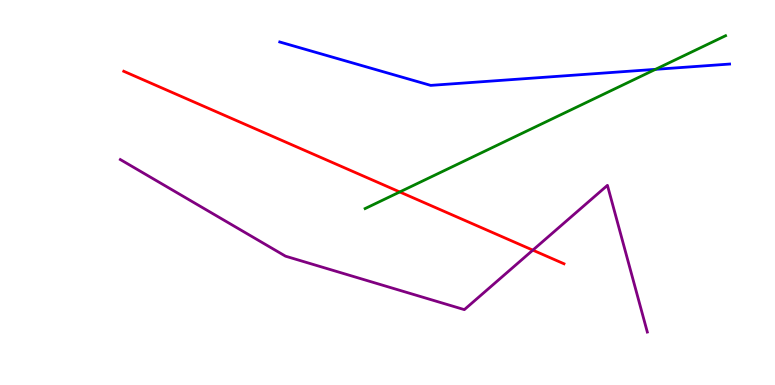[{'lines': ['blue', 'red'], 'intersections': []}, {'lines': ['green', 'red'], 'intersections': [{'x': 5.16, 'y': 5.01}]}, {'lines': ['purple', 'red'], 'intersections': [{'x': 6.88, 'y': 3.5}]}, {'lines': ['blue', 'green'], 'intersections': [{'x': 8.46, 'y': 8.2}]}, {'lines': ['blue', 'purple'], 'intersections': []}, {'lines': ['green', 'purple'], 'intersections': []}]